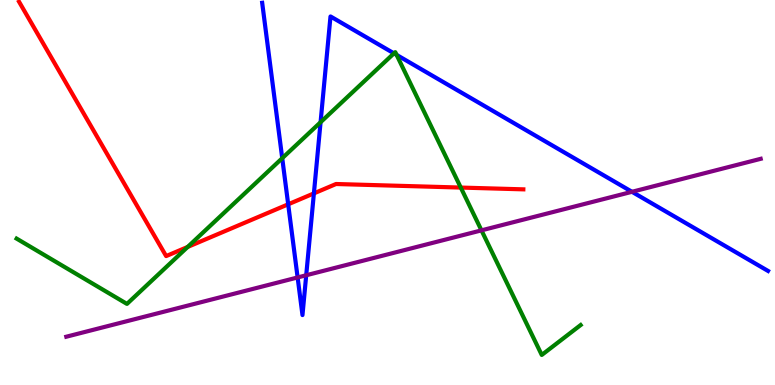[{'lines': ['blue', 'red'], 'intersections': [{'x': 3.72, 'y': 4.69}, {'x': 4.05, 'y': 4.98}]}, {'lines': ['green', 'red'], 'intersections': [{'x': 2.42, 'y': 3.59}, {'x': 5.95, 'y': 5.13}]}, {'lines': ['purple', 'red'], 'intersections': []}, {'lines': ['blue', 'green'], 'intersections': [{'x': 3.64, 'y': 5.89}, {'x': 4.14, 'y': 6.83}, {'x': 5.08, 'y': 8.61}, {'x': 5.12, 'y': 8.57}]}, {'lines': ['blue', 'purple'], 'intersections': [{'x': 3.84, 'y': 2.79}, {'x': 3.95, 'y': 2.85}, {'x': 8.15, 'y': 5.02}]}, {'lines': ['green', 'purple'], 'intersections': [{'x': 6.21, 'y': 4.02}]}]